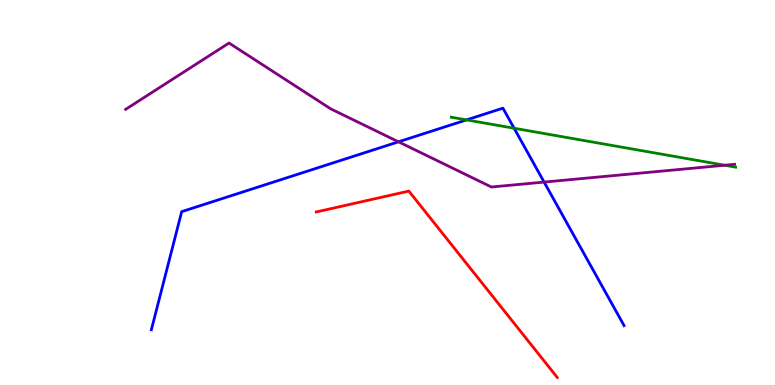[{'lines': ['blue', 'red'], 'intersections': []}, {'lines': ['green', 'red'], 'intersections': []}, {'lines': ['purple', 'red'], 'intersections': []}, {'lines': ['blue', 'green'], 'intersections': [{'x': 6.02, 'y': 6.89}, {'x': 6.63, 'y': 6.67}]}, {'lines': ['blue', 'purple'], 'intersections': [{'x': 5.14, 'y': 6.32}, {'x': 7.02, 'y': 5.27}]}, {'lines': ['green', 'purple'], 'intersections': [{'x': 9.35, 'y': 5.71}]}]